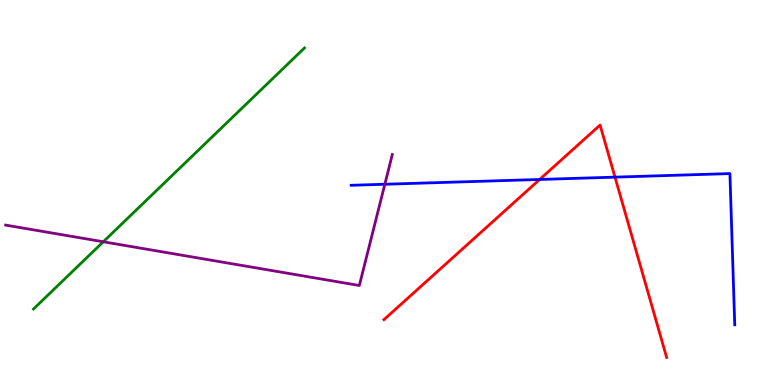[{'lines': ['blue', 'red'], 'intersections': [{'x': 6.96, 'y': 5.34}, {'x': 7.94, 'y': 5.4}]}, {'lines': ['green', 'red'], 'intersections': []}, {'lines': ['purple', 'red'], 'intersections': []}, {'lines': ['blue', 'green'], 'intersections': []}, {'lines': ['blue', 'purple'], 'intersections': [{'x': 4.97, 'y': 5.21}]}, {'lines': ['green', 'purple'], 'intersections': [{'x': 1.33, 'y': 3.72}]}]